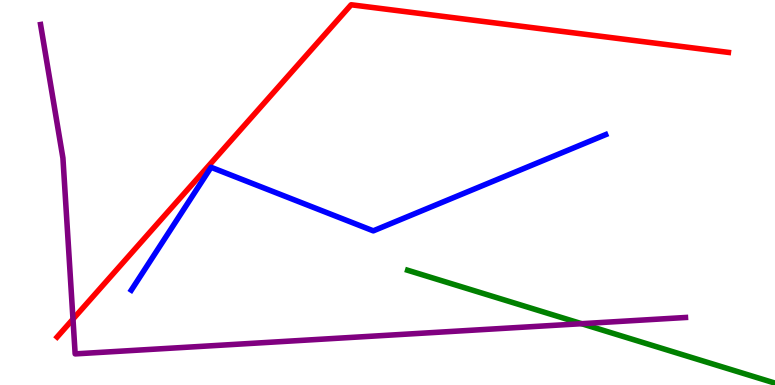[{'lines': ['blue', 'red'], 'intersections': []}, {'lines': ['green', 'red'], 'intersections': []}, {'lines': ['purple', 'red'], 'intersections': [{'x': 0.942, 'y': 1.71}]}, {'lines': ['blue', 'green'], 'intersections': []}, {'lines': ['blue', 'purple'], 'intersections': []}, {'lines': ['green', 'purple'], 'intersections': [{'x': 7.5, 'y': 1.59}]}]